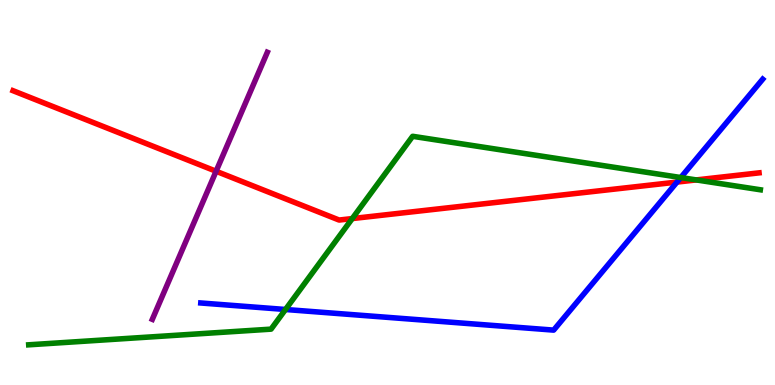[{'lines': ['blue', 'red'], 'intersections': [{'x': 8.74, 'y': 5.27}]}, {'lines': ['green', 'red'], 'intersections': [{'x': 4.55, 'y': 4.32}, {'x': 8.98, 'y': 5.33}]}, {'lines': ['purple', 'red'], 'intersections': [{'x': 2.79, 'y': 5.55}]}, {'lines': ['blue', 'green'], 'intersections': [{'x': 3.68, 'y': 1.96}, {'x': 8.78, 'y': 5.39}]}, {'lines': ['blue', 'purple'], 'intersections': []}, {'lines': ['green', 'purple'], 'intersections': []}]